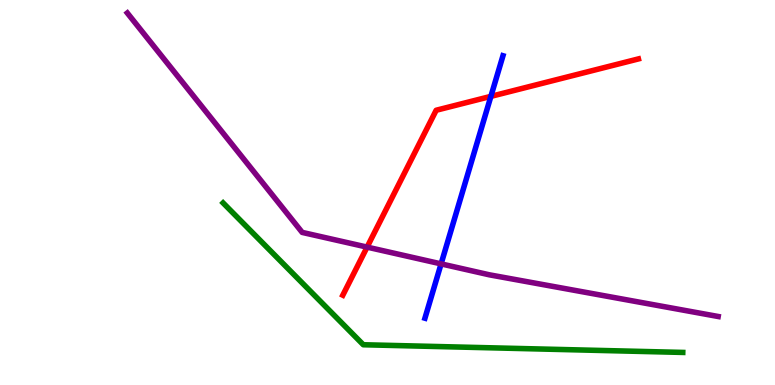[{'lines': ['blue', 'red'], 'intersections': [{'x': 6.33, 'y': 7.5}]}, {'lines': ['green', 'red'], 'intersections': []}, {'lines': ['purple', 'red'], 'intersections': [{'x': 4.74, 'y': 3.58}]}, {'lines': ['blue', 'green'], 'intersections': []}, {'lines': ['blue', 'purple'], 'intersections': [{'x': 5.69, 'y': 3.15}]}, {'lines': ['green', 'purple'], 'intersections': []}]